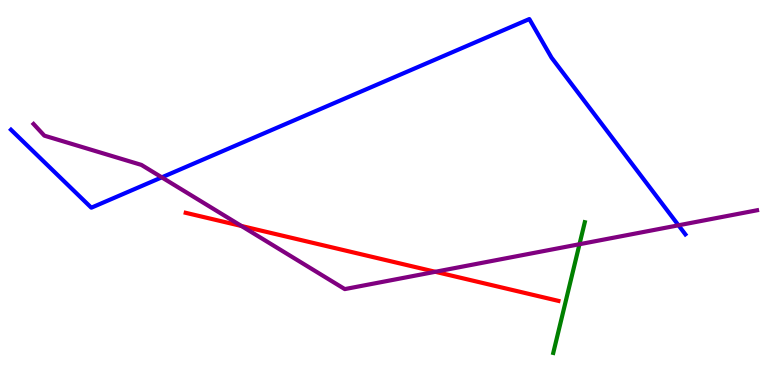[{'lines': ['blue', 'red'], 'intersections': []}, {'lines': ['green', 'red'], 'intersections': []}, {'lines': ['purple', 'red'], 'intersections': [{'x': 3.12, 'y': 4.13}, {'x': 5.62, 'y': 2.94}]}, {'lines': ['blue', 'green'], 'intersections': []}, {'lines': ['blue', 'purple'], 'intersections': [{'x': 2.09, 'y': 5.39}, {'x': 8.75, 'y': 4.15}]}, {'lines': ['green', 'purple'], 'intersections': [{'x': 7.48, 'y': 3.66}]}]